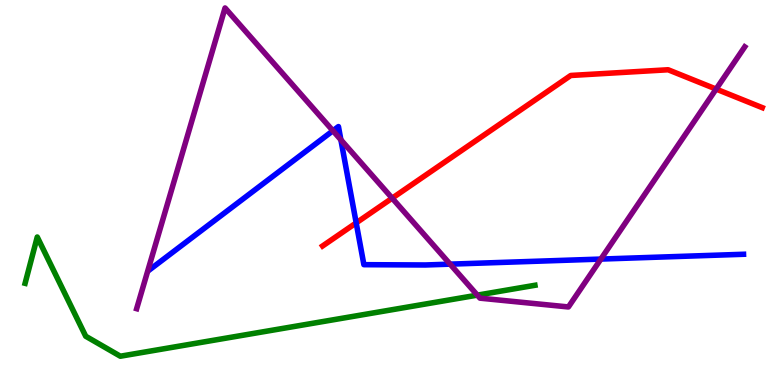[{'lines': ['blue', 'red'], 'intersections': [{'x': 4.6, 'y': 4.21}]}, {'lines': ['green', 'red'], 'intersections': []}, {'lines': ['purple', 'red'], 'intersections': [{'x': 5.06, 'y': 4.85}, {'x': 9.24, 'y': 7.69}]}, {'lines': ['blue', 'green'], 'intersections': []}, {'lines': ['blue', 'purple'], 'intersections': [{'x': 4.3, 'y': 6.6}, {'x': 4.4, 'y': 6.37}, {'x': 5.81, 'y': 3.14}, {'x': 7.75, 'y': 3.27}]}, {'lines': ['green', 'purple'], 'intersections': [{'x': 6.16, 'y': 2.33}]}]